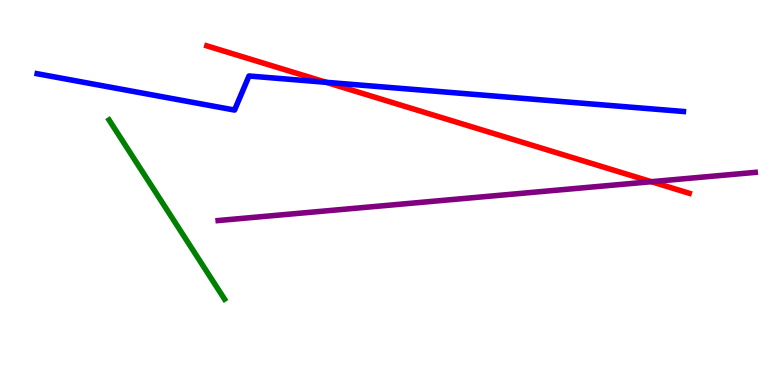[{'lines': ['blue', 'red'], 'intersections': [{'x': 4.21, 'y': 7.86}]}, {'lines': ['green', 'red'], 'intersections': []}, {'lines': ['purple', 'red'], 'intersections': [{'x': 8.4, 'y': 5.28}]}, {'lines': ['blue', 'green'], 'intersections': []}, {'lines': ['blue', 'purple'], 'intersections': []}, {'lines': ['green', 'purple'], 'intersections': []}]